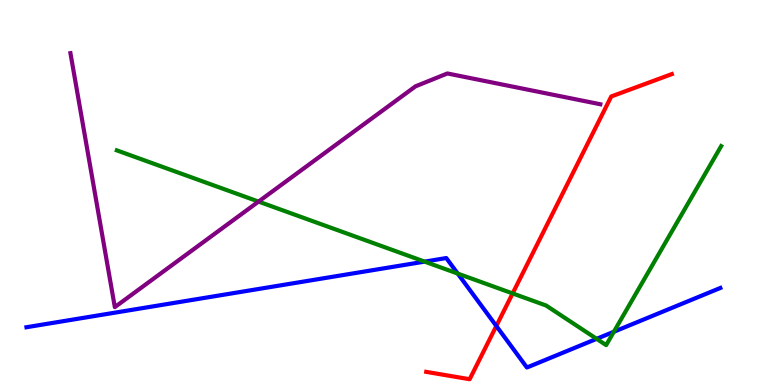[{'lines': ['blue', 'red'], 'intersections': [{'x': 6.4, 'y': 1.53}]}, {'lines': ['green', 'red'], 'intersections': [{'x': 6.61, 'y': 2.38}]}, {'lines': ['purple', 'red'], 'intersections': []}, {'lines': ['blue', 'green'], 'intersections': [{'x': 5.48, 'y': 3.2}, {'x': 5.91, 'y': 2.89}, {'x': 7.7, 'y': 1.2}, {'x': 7.92, 'y': 1.38}]}, {'lines': ['blue', 'purple'], 'intersections': []}, {'lines': ['green', 'purple'], 'intersections': [{'x': 3.34, 'y': 4.76}]}]